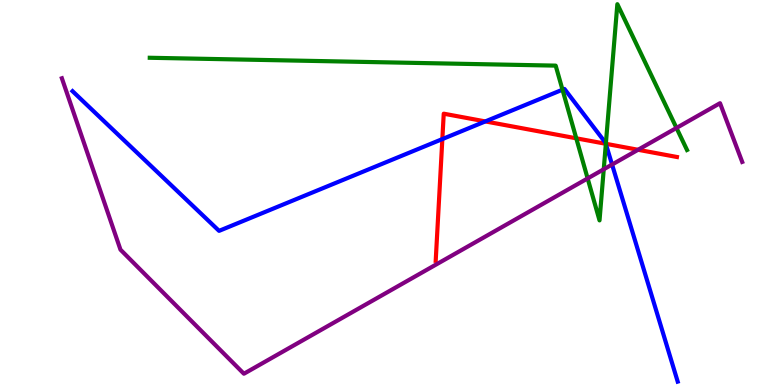[{'lines': ['blue', 'red'], 'intersections': [{'x': 5.71, 'y': 6.39}, {'x': 6.26, 'y': 6.85}, {'x': 7.82, 'y': 6.27}]}, {'lines': ['green', 'red'], 'intersections': [{'x': 7.44, 'y': 6.41}, {'x': 7.82, 'y': 6.27}]}, {'lines': ['purple', 'red'], 'intersections': [{'x': 8.23, 'y': 6.11}]}, {'lines': ['blue', 'green'], 'intersections': [{'x': 7.26, 'y': 7.67}, {'x': 7.82, 'y': 6.26}]}, {'lines': ['blue', 'purple'], 'intersections': [{'x': 7.9, 'y': 5.73}]}, {'lines': ['green', 'purple'], 'intersections': [{'x': 7.58, 'y': 5.37}, {'x': 7.79, 'y': 5.6}, {'x': 8.73, 'y': 6.68}]}]